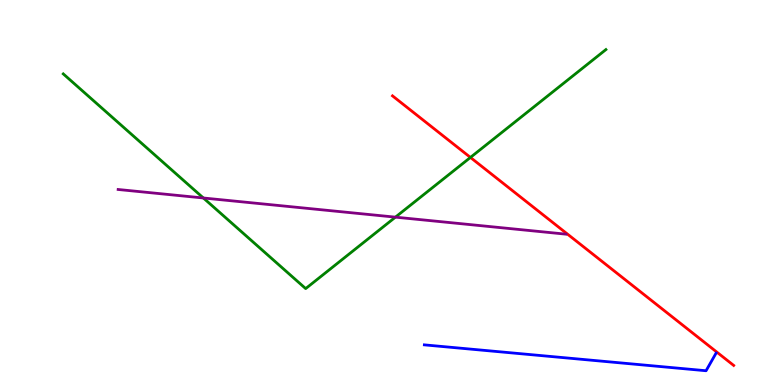[{'lines': ['blue', 'red'], 'intersections': []}, {'lines': ['green', 'red'], 'intersections': [{'x': 6.07, 'y': 5.91}]}, {'lines': ['purple', 'red'], 'intersections': []}, {'lines': ['blue', 'green'], 'intersections': []}, {'lines': ['blue', 'purple'], 'intersections': []}, {'lines': ['green', 'purple'], 'intersections': [{'x': 2.62, 'y': 4.86}, {'x': 5.1, 'y': 4.36}]}]